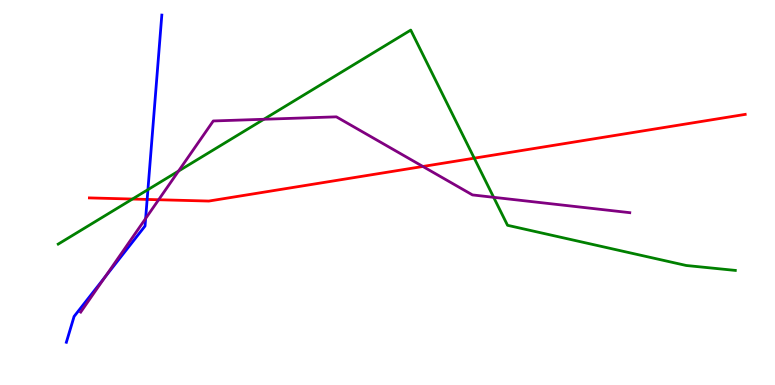[{'lines': ['blue', 'red'], 'intersections': [{'x': 1.9, 'y': 4.82}]}, {'lines': ['green', 'red'], 'intersections': [{'x': 1.71, 'y': 4.83}, {'x': 6.12, 'y': 5.89}]}, {'lines': ['purple', 'red'], 'intersections': [{'x': 2.05, 'y': 4.81}, {'x': 5.46, 'y': 5.68}]}, {'lines': ['blue', 'green'], 'intersections': [{'x': 1.91, 'y': 5.07}]}, {'lines': ['blue', 'purple'], 'intersections': [{'x': 1.36, 'y': 2.81}, {'x': 1.88, 'y': 4.32}]}, {'lines': ['green', 'purple'], 'intersections': [{'x': 2.3, 'y': 5.56}, {'x': 3.4, 'y': 6.9}, {'x': 6.37, 'y': 4.87}]}]